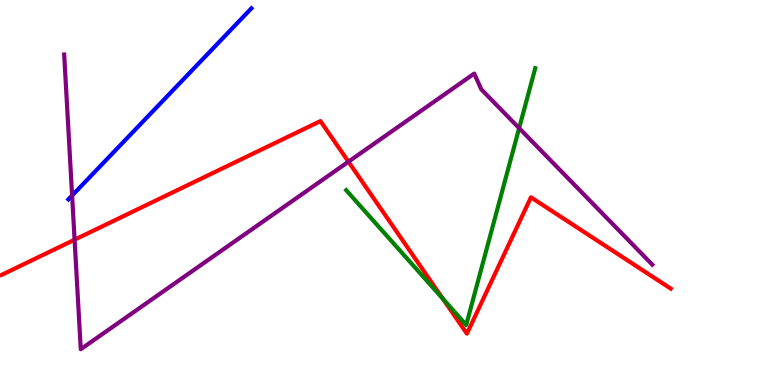[{'lines': ['blue', 'red'], 'intersections': []}, {'lines': ['green', 'red'], 'intersections': [{'x': 5.71, 'y': 2.24}]}, {'lines': ['purple', 'red'], 'intersections': [{'x': 0.963, 'y': 3.77}, {'x': 4.5, 'y': 5.8}]}, {'lines': ['blue', 'green'], 'intersections': []}, {'lines': ['blue', 'purple'], 'intersections': [{'x': 0.93, 'y': 4.92}]}, {'lines': ['green', 'purple'], 'intersections': [{'x': 6.7, 'y': 6.67}]}]